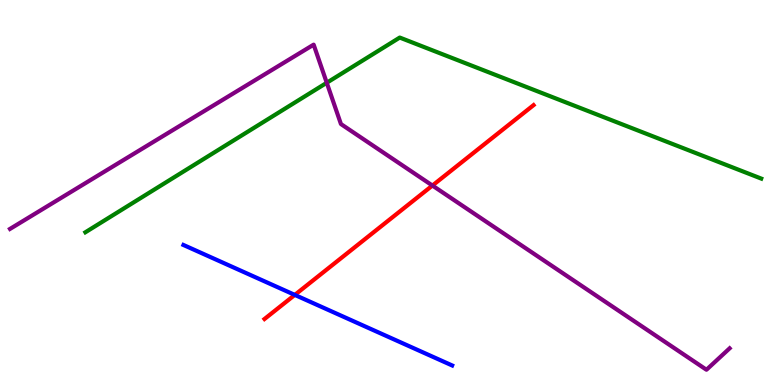[{'lines': ['blue', 'red'], 'intersections': [{'x': 3.8, 'y': 2.34}]}, {'lines': ['green', 'red'], 'intersections': []}, {'lines': ['purple', 'red'], 'intersections': [{'x': 5.58, 'y': 5.18}]}, {'lines': ['blue', 'green'], 'intersections': []}, {'lines': ['blue', 'purple'], 'intersections': []}, {'lines': ['green', 'purple'], 'intersections': [{'x': 4.22, 'y': 7.85}]}]